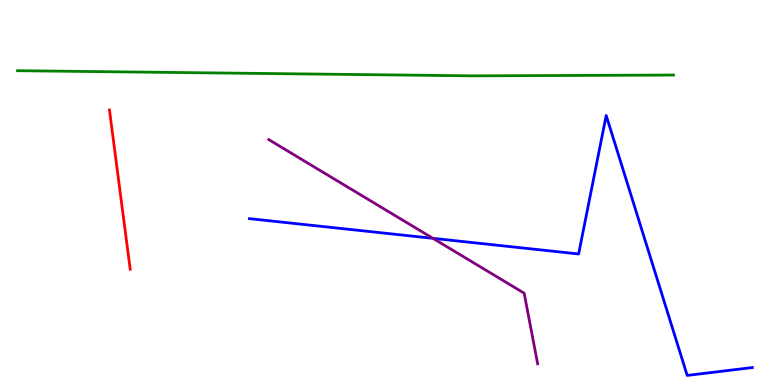[{'lines': ['blue', 'red'], 'intersections': []}, {'lines': ['green', 'red'], 'intersections': []}, {'lines': ['purple', 'red'], 'intersections': []}, {'lines': ['blue', 'green'], 'intersections': []}, {'lines': ['blue', 'purple'], 'intersections': [{'x': 5.59, 'y': 3.81}]}, {'lines': ['green', 'purple'], 'intersections': []}]